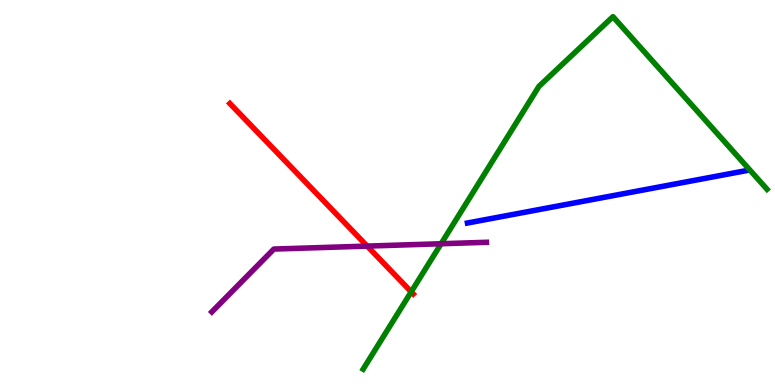[{'lines': ['blue', 'red'], 'intersections': []}, {'lines': ['green', 'red'], 'intersections': [{'x': 5.31, 'y': 2.42}]}, {'lines': ['purple', 'red'], 'intersections': [{'x': 4.74, 'y': 3.61}]}, {'lines': ['blue', 'green'], 'intersections': []}, {'lines': ['blue', 'purple'], 'intersections': []}, {'lines': ['green', 'purple'], 'intersections': [{'x': 5.69, 'y': 3.67}]}]